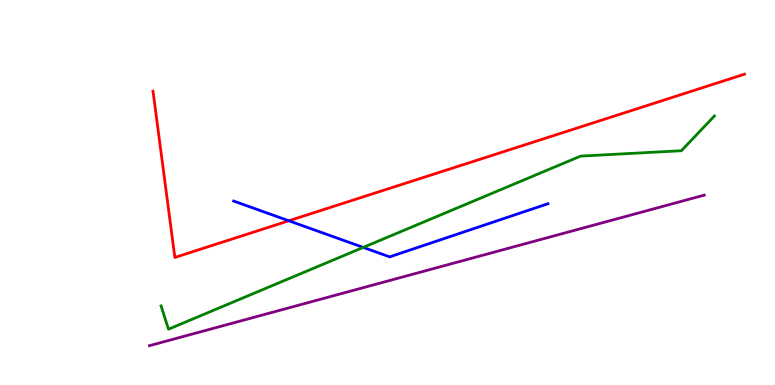[{'lines': ['blue', 'red'], 'intersections': [{'x': 3.73, 'y': 4.27}]}, {'lines': ['green', 'red'], 'intersections': []}, {'lines': ['purple', 'red'], 'intersections': []}, {'lines': ['blue', 'green'], 'intersections': [{'x': 4.69, 'y': 3.57}]}, {'lines': ['blue', 'purple'], 'intersections': []}, {'lines': ['green', 'purple'], 'intersections': []}]